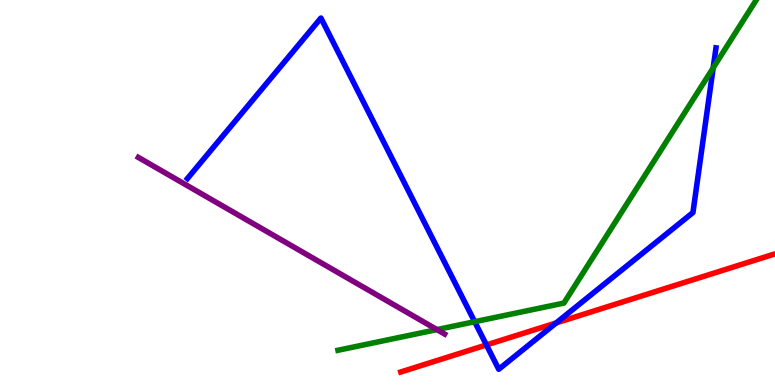[{'lines': ['blue', 'red'], 'intersections': [{'x': 6.28, 'y': 1.04}, {'x': 7.18, 'y': 1.61}]}, {'lines': ['green', 'red'], 'intersections': []}, {'lines': ['purple', 'red'], 'intersections': []}, {'lines': ['blue', 'green'], 'intersections': [{'x': 6.12, 'y': 1.64}, {'x': 9.2, 'y': 8.24}]}, {'lines': ['blue', 'purple'], 'intersections': []}, {'lines': ['green', 'purple'], 'intersections': [{'x': 5.64, 'y': 1.44}]}]